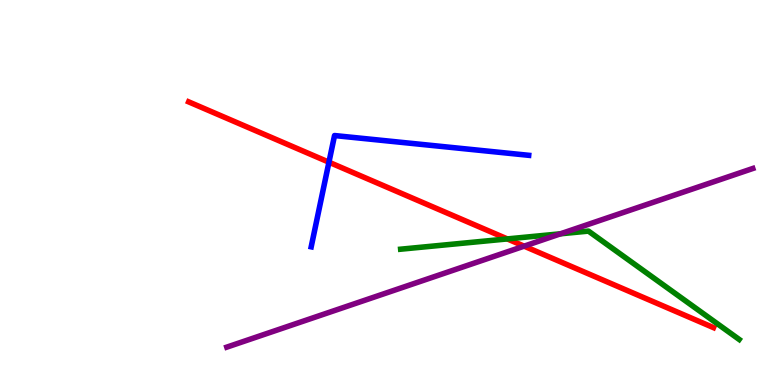[{'lines': ['blue', 'red'], 'intersections': [{'x': 4.24, 'y': 5.79}]}, {'lines': ['green', 'red'], 'intersections': [{'x': 6.55, 'y': 3.79}]}, {'lines': ['purple', 'red'], 'intersections': [{'x': 6.76, 'y': 3.61}]}, {'lines': ['blue', 'green'], 'intersections': []}, {'lines': ['blue', 'purple'], 'intersections': []}, {'lines': ['green', 'purple'], 'intersections': [{'x': 7.23, 'y': 3.93}]}]